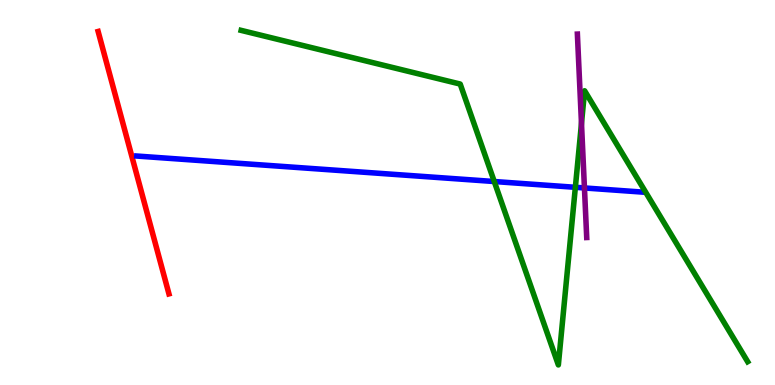[{'lines': ['blue', 'red'], 'intersections': []}, {'lines': ['green', 'red'], 'intersections': []}, {'lines': ['purple', 'red'], 'intersections': []}, {'lines': ['blue', 'green'], 'intersections': [{'x': 6.38, 'y': 5.29}, {'x': 7.42, 'y': 5.13}]}, {'lines': ['blue', 'purple'], 'intersections': [{'x': 7.54, 'y': 5.12}]}, {'lines': ['green', 'purple'], 'intersections': [{'x': 7.5, 'y': 6.79}]}]